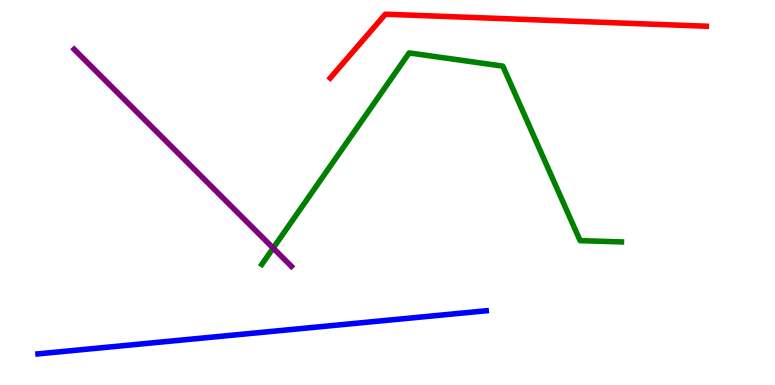[{'lines': ['blue', 'red'], 'intersections': []}, {'lines': ['green', 'red'], 'intersections': []}, {'lines': ['purple', 'red'], 'intersections': []}, {'lines': ['blue', 'green'], 'intersections': []}, {'lines': ['blue', 'purple'], 'intersections': []}, {'lines': ['green', 'purple'], 'intersections': [{'x': 3.52, 'y': 3.56}]}]